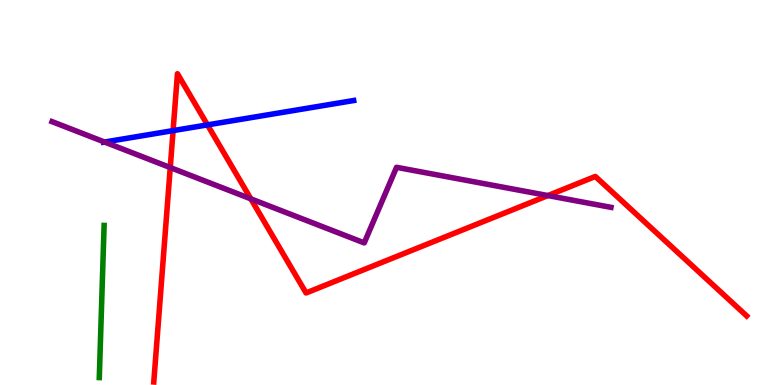[{'lines': ['blue', 'red'], 'intersections': [{'x': 2.23, 'y': 6.61}, {'x': 2.68, 'y': 6.76}]}, {'lines': ['green', 'red'], 'intersections': []}, {'lines': ['purple', 'red'], 'intersections': [{'x': 2.2, 'y': 5.65}, {'x': 3.24, 'y': 4.84}, {'x': 7.07, 'y': 4.92}]}, {'lines': ['blue', 'green'], 'intersections': []}, {'lines': ['blue', 'purple'], 'intersections': [{'x': 1.35, 'y': 6.31}]}, {'lines': ['green', 'purple'], 'intersections': []}]